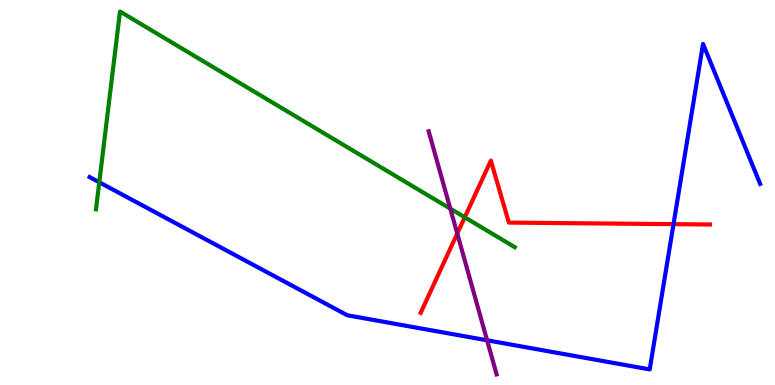[{'lines': ['blue', 'red'], 'intersections': [{'x': 8.69, 'y': 4.18}]}, {'lines': ['green', 'red'], 'intersections': [{'x': 6.0, 'y': 4.36}]}, {'lines': ['purple', 'red'], 'intersections': [{'x': 5.9, 'y': 3.93}]}, {'lines': ['blue', 'green'], 'intersections': [{'x': 1.28, 'y': 5.27}]}, {'lines': ['blue', 'purple'], 'intersections': [{'x': 6.29, 'y': 1.16}]}, {'lines': ['green', 'purple'], 'intersections': [{'x': 5.81, 'y': 4.58}]}]